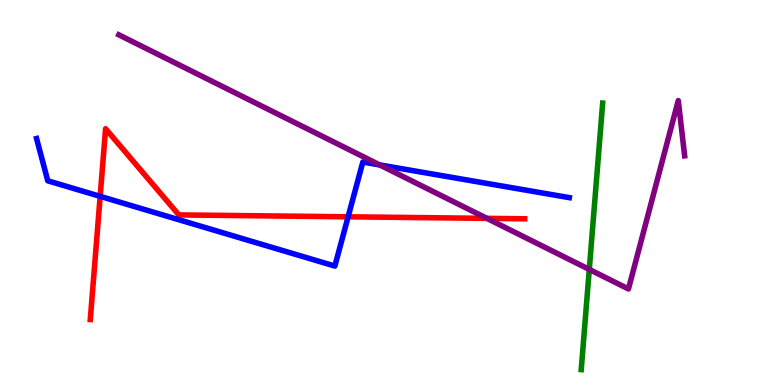[{'lines': ['blue', 'red'], 'intersections': [{'x': 1.29, 'y': 4.9}, {'x': 4.49, 'y': 4.37}]}, {'lines': ['green', 'red'], 'intersections': []}, {'lines': ['purple', 'red'], 'intersections': [{'x': 6.28, 'y': 4.33}]}, {'lines': ['blue', 'green'], 'intersections': []}, {'lines': ['blue', 'purple'], 'intersections': [{'x': 4.9, 'y': 5.72}]}, {'lines': ['green', 'purple'], 'intersections': [{'x': 7.6, 'y': 3.0}]}]